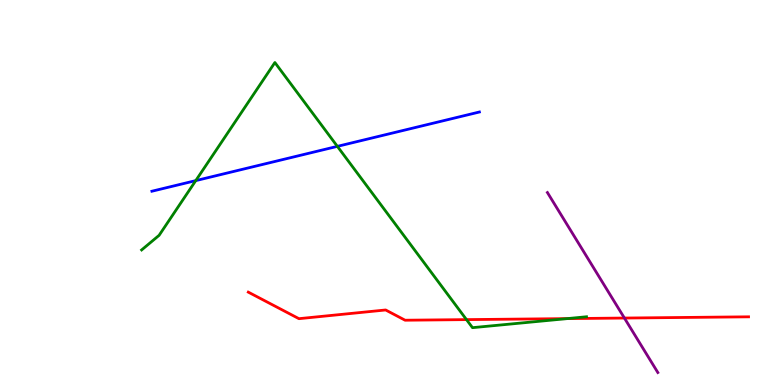[{'lines': ['blue', 'red'], 'intersections': []}, {'lines': ['green', 'red'], 'intersections': [{'x': 6.02, 'y': 1.7}, {'x': 7.32, 'y': 1.72}]}, {'lines': ['purple', 'red'], 'intersections': [{'x': 8.06, 'y': 1.74}]}, {'lines': ['blue', 'green'], 'intersections': [{'x': 2.53, 'y': 5.31}, {'x': 4.35, 'y': 6.2}]}, {'lines': ['blue', 'purple'], 'intersections': []}, {'lines': ['green', 'purple'], 'intersections': []}]